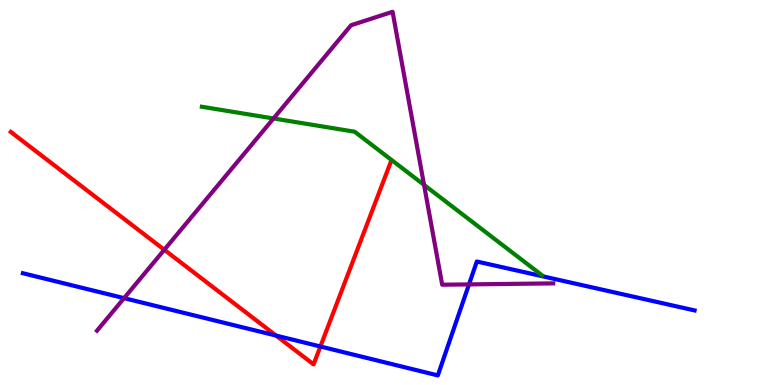[{'lines': ['blue', 'red'], 'intersections': [{'x': 3.56, 'y': 1.28}, {'x': 4.13, 'y': 1.0}]}, {'lines': ['green', 'red'], 'intersections': []}, {'lines': ['purple', 'red'], 'intersections': [{'x': 2.12, 'y': 3.51}]}, {'lines': ['blue', 'green'], 'intersections': []}, {'lines': ['blue', 'purple'], 'intersections': [{'x': 1.6, 'y': 2.26}, {'x': 6.05, 'y': 2.61}]}, {'lines': ['green', 'purple'], 'intersections': [{'x': 3.53, 'y': 6.92}, {'x': 5.47, 'y': 5.2}]}]